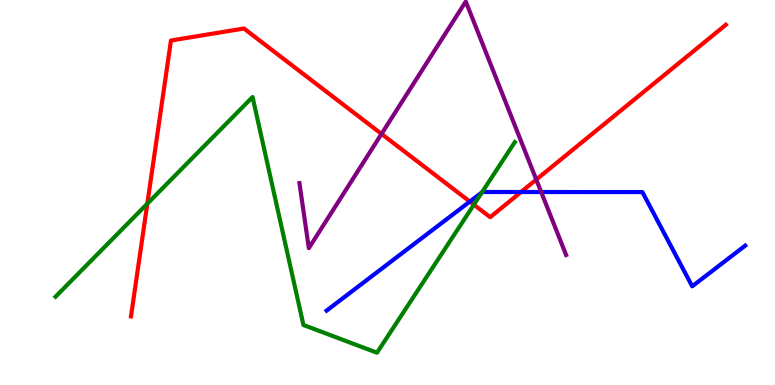[{'lines': ['blue', 'red'], 'intersections': [{'x': 6.06, 'y': 4.76}, {'x': 6.72, 'y': 5.01}]}, {'lines': ['green', 'red'], 'intersections': [{'x': 1.9, 'y': 4.71}, {'x': 6.11, 'y': 4.68}]}, {'lines': ['purple', 'red'], 'intersections': [{'x': 4.92, 'y': 6.52}, {'x': 6.92, 'y': 5.34}]}, {'lines': ['blue', 'green'], 'intersections': [{'x': 6.22, 'y': 5.0}]}, {'lines': ['blue', 'purple'], 'intersections': [{'x': 6.98, 'y': 5.01}]}, {'lines': ['green', 'purple'], 'intersections': []}]